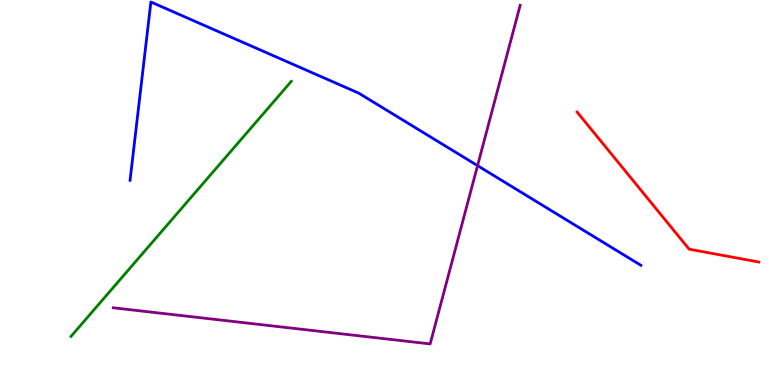[{'lines': ['blue', 'red'], 'intersections': []}, {'lines': ['green', 'red'], 'intersections': []}, {'lines': ['purple', 'red'], 'intersections': []}, {'lines': ['blue', 'green'], 'intersections': []}, {'lines': ['blue', 'purple'], 'intersections': [{'x': 6.16, 'y': 5.7}]}, {'lines': ['green', 'purple'], 'intersections': []}]